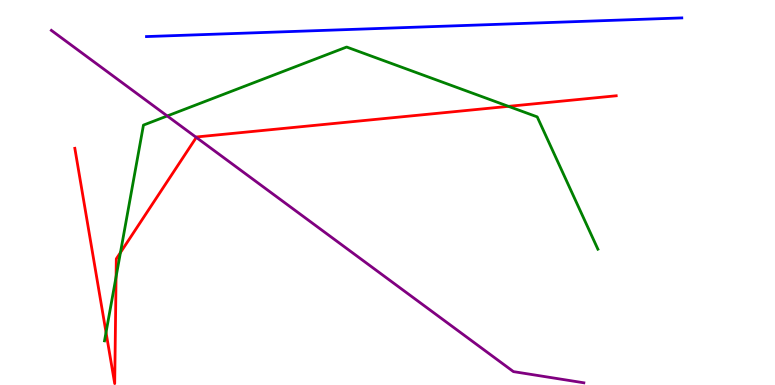[{'lines': ['blue', 'red'], 'intersections': []}, {'lines': ['green', 'red'], 'intersections': [{'x': 1.37, 'y': 1.37}, {'x': 1.5, 'y': 2.81}, {'x': 1.55, 'y': 3.44}, {'x': 6.56, 'y': 7.24}]}, {'lines': ['purple', 'red'], 'intersections': [{'x': 2.53, 'y': 6.43}]}, {'lines': ['blue', 'green'], 'intersections': []}, {'lines': ['blue', 'purple'], 'intersections': []}, {'lines': ['green', 'purple'], 'intersections': [{'x': 2.16, 'y': 6.99}]}]